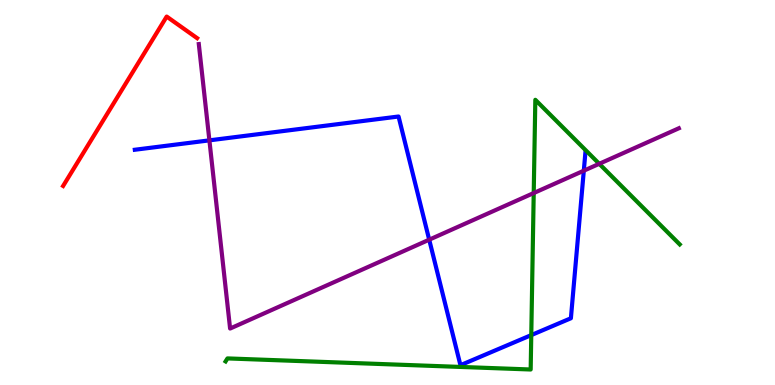[{'lines': ['blue', 'red'], 'intersections': []}, {'lines': ['green', 'red'], 'intersections': []}, {'lines': ['purple', 'red'], 'intersections': []}, {'lines': ['blue', 'green'], 'intersections': [{'x': 6.86, 'y': 1.3}]}, {'lines': ['blue', 'purple'], 'intersections': [{'x': 2.7, 'y': 6.35}, {'x': 5.54, 'y': 3.77}, {'x': 7.53, 'y': 5.57}]}, {'lines': ['green', 'purple'], 'intersections': [{'x': 6.89, 'y': 4.99}, {'x': 7.73, 'y': 5.75}]}]